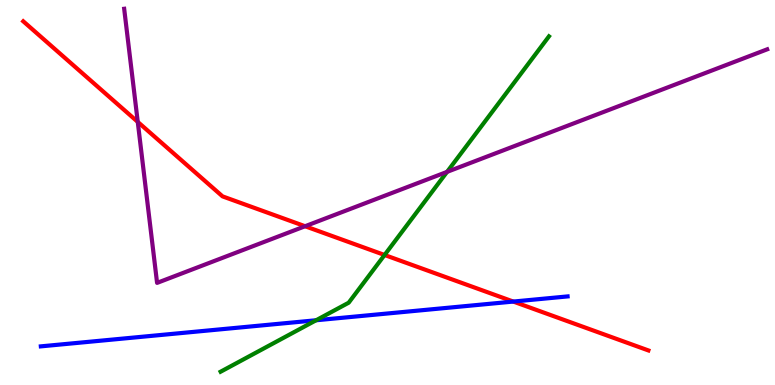[{'lines': ['blue', 'red'], 'intersections': [{'x': 6.62, 'y': 2.17}]}, {'lines': ['green', 'red'], 'intersections': [{'x': 4.96, 'y': 3.38}]}, {'lines': ['purple', 'red'], 'intersections': [{'x': 1.78, 'y': 6.83}, {'x': 3.94, 'y': 4.12}]}, {'lines': ['blue', 'green'], 'intersections': [{'x': 4.08, 'y': 1.68}]}, {'lines': ['blue', 'purple'], 'intersections': []}, {'lines': ['green', 'purple'], 'intersections': [{'x': 5.77, 'y': 5.54}]}]